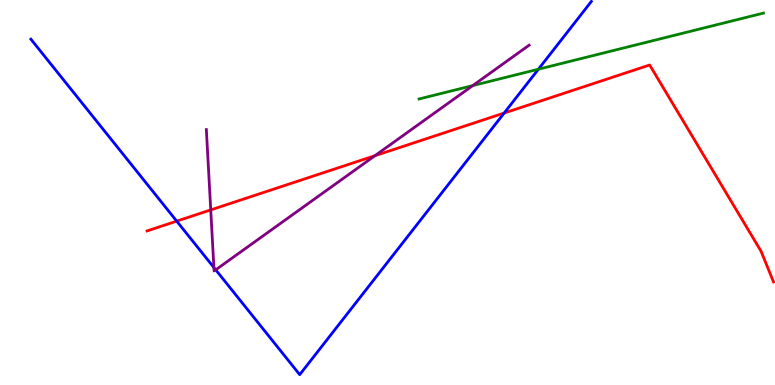[{'lines': ['blue', 'red'], 'intersections': [{'x': 2.28, 'y': 4.26}, {'x': 6.51, 'y': 7.06}]}, {'lines': ['green', 'red'], 'intersections': []}, {'lines': ['purple', 'red'], 'intersections': [{'x': 2.72, 'y': 4.55}, {'x': 4.84, 'y': 5.96}]}, {'lines': ['blue', 'green'], 'intersections': [{'x': 6.95, 'y': 8.2}]}, {'lines': ['blue', 'purple'], 'intersections': [{'x': 2.76, 'y': 3.05}, {'x': 2.78, 'y': 2.99}]}, {'lines': ['green', 'purple'], 'intersections': [{'x': 6.1, 'y': 7.78}]}]